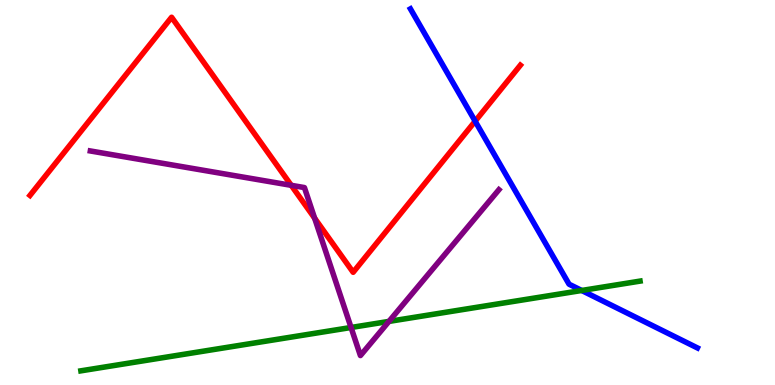[{'lines': ['blue', 'red'], 'intersections': [{'x': 6.13, 'y': 6.85}]}, {'lines': ['green', 'red'], 'intersections': []}, {'lines': ['purple', 'red'], 'intersections': [{'x': 3.76, 'y': 5.19}, {'x': 4.06, 'y': 4.33}]}, {'lines': ['blue', 'green'], 'intersections': [{'x': 7.51, 'y': 2.46}]}, {'lines': ['blue', 'purple'], 'intersections': []}, {'lines': ['green', 'purple'], 'intersections': [{'x': 4.53, 'y': 1.49}, {'x': 5.02, 'y': 1.65}]}]